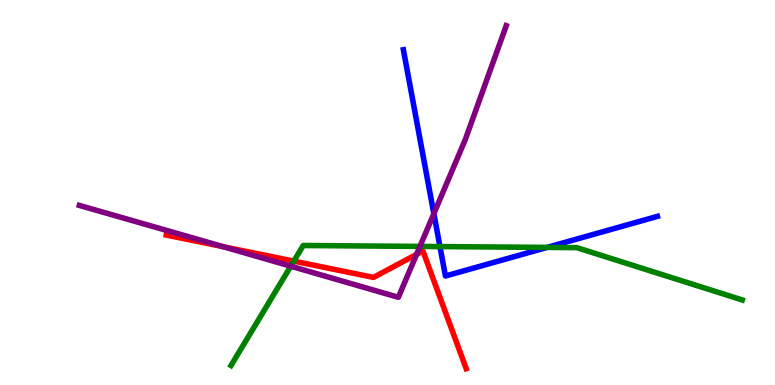[{'lines': ['blue', 'red'], 'intersections': []}, {'lines': ['green', 'red'], 'intersections': [{'x': 3.79, 'y': 3.22}]}, {'lines': ['purple', 'red'], 'intersections': [{'x': 2.88, 'y': 3.59}, {'x': 5.37, 'y': 3.39}]}, {'lines': ['blue', 'green'], 'intersections': [{'x': 5.68, 'y': 3.6}, {'x': 7.06, 'y': 3.57}]}, {'lines': ['blue', 'purple'], 'intersections': [{'x': 5.6, 'y': 4.45}]}, {'lines': ['green', 'purple'], 'intersections': [{'x': 3.75, 'y': 3.09}, {'x': 5.42, 'y': 3.6}]}]